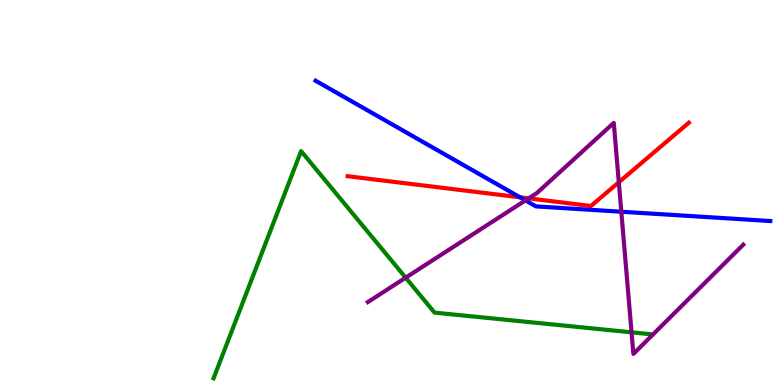[{'lines': ['blue', 'red'], 'intersections': [{'x': 6.71, 'y': 4.88}]}, {'lines': ['green', 'red'], 'intersections': []}, {'lines': ['purple', 'red'], 'intersections': [{'x': 6.82, 'y': 4.85}, {'x': 7.98, 'y': 5.27}]}, {'lines': ['blue', 'green'], 'intersections': []}, {'lines': ['blue', 'purple'], 'intersections': [{'x': 6.78, 'y': 4.8}, {'x': 8.02, 'y': 4.5}]}, {'lines': ['green', 'purple'], 'intersections': [{'x': 5.23, 'y': 2.79}, {'x': 8.15, 'y': 1.37}]}]